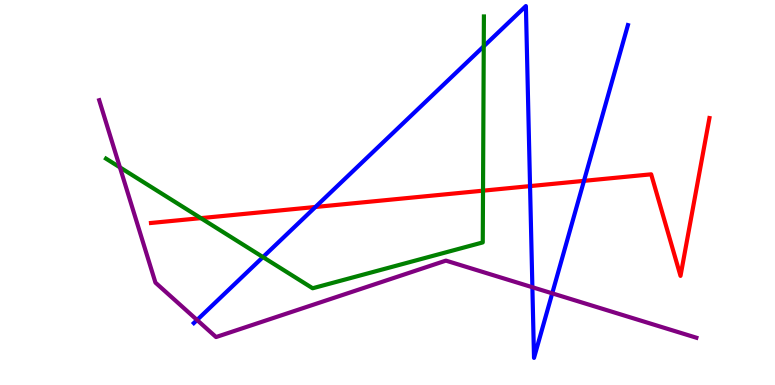[{'lines': ['blue', 'red'], 'intersections': [{'x': 4.07, 'y': 4.62}, {'x': 6.84, 'y': 5.17}, {'x': 7.54, 'y': 5.3}]}, {'lines': ['green', 'red'], 'intersections': [{'x': 2.59, 'y': 4.33}, {'x': 6.23, 'y': 5.05}]}, {'lines': ['purple', 'red'], 'intersections': []}, {'lines': ['blue', 'green'], 'intersections': [{'x': 3.39, 'y': 3.32}, {'x': 6.24, 'y': 8.8}]}, {'lines': ['blue', 'purple'], 'intersections': [{'x': 2.54, 'y': 1.69}, {'x': 6.87, 'y': 2.54}, {'x': 7.13, 'y': 2.38}]}, {'lines': ['green', 'purple'], 'intersections': [{'x': 1.55, 'y': 5.65}]}]